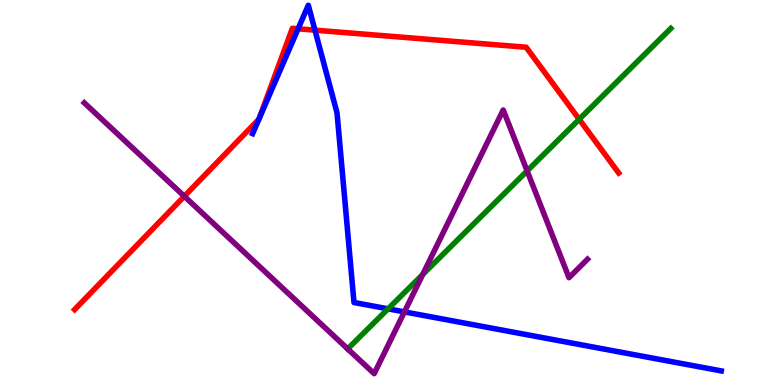[{'lines': ['blue', 'red'], 'intersections': [{'x': 3.34, 'y': 6.9}, {'x': 3.34, 'y': 6.92}, {'x': 3.85, 'y': 9.25}, {'x': 4.06, 'y': 9.22}]}, {'lines': ['green', 'red'], 'intersections': [{'x': 7.47, 'y': 6.9}]}, {'lines': ['purple', 'red'], 'intersections': [{'x': 2.38, 'y': 4.9}]}, {'lines': ['blue', 'green'], 'intersections': [{'x': 5.01, 'y': 1.98}]}, {'lines': ['blue', 'purple'], 'intersections': [{'x': 5.22, 'y': 1.9}]}, {'lines': ['green', 'purple'], 'intersections': [{'x': 4.49, 'y': 0.938}, {'x': 5.45, 'y': 2.87}, {'x': 6.8, 'y': 5.56}]}]